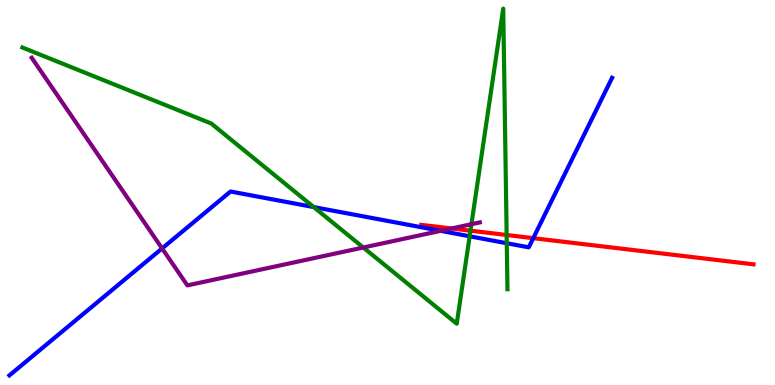[{'lines': ['blue', 'red'], 'intersections': [{'x': 6.88, 'y': 3.81}]}, {'lines': ['green', 'red'], 'intersections': [{'x': 6.07, 'y': 4.01}, {'x': 6.54, 'y': 3.9}]}, {'lines': ['purple', 'red'], 'intersections': [{'x': 5.83, 'y': 4.07}]}, {'lines': ['blue', 'green'], 'intersections': [{'x': 4.05, 'y': 4.62}, {'x': 6.06, 'y': 3.86}, {'x': 6.54, 'y': 3.68}]}, {'lines': ['blue', 'purple'], 'intersections': [{'x': 2.09, 'y': 3.55}, {'x': 5.69, 'y': 4.0}]}, {'lines': ['green', 'purple'], 'intersections': [{'x': 4.69, 'y': 3.57}, {'x': 6.08, 'y': 4.18}]}]